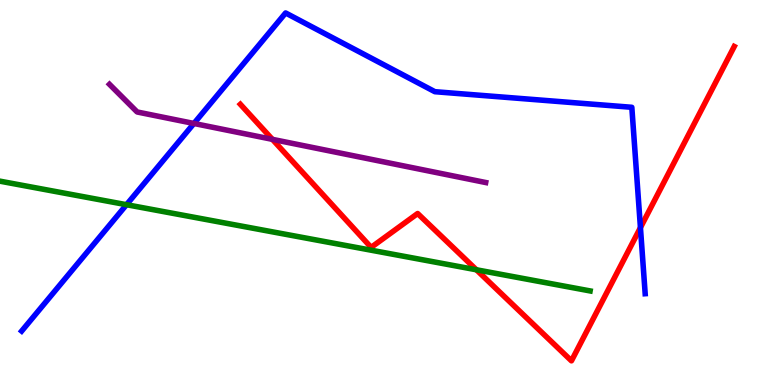[{'lines': ['blue', 'red'], 'intersections': [{'x': 8.26, 'y': 4.09}]}, {'lines': ['green', 'red'], 'intersections': [{'x': 6.15, 'y': 2.99}]}, {'lines': ['purple', 'red'], 'intersections': [{'x': 3.51, 'y': 6.38}]}, {'lines': ['blue', 'green'], 'intersections': [{'x': 1.63, 'y': 4.68}]}, {'lines': ['blue', 'purple'], 'intersections': [{'x': 2.5, 'y': 6.79}]}, {'lines': ['green', 'purple'], 'intersections': []}]